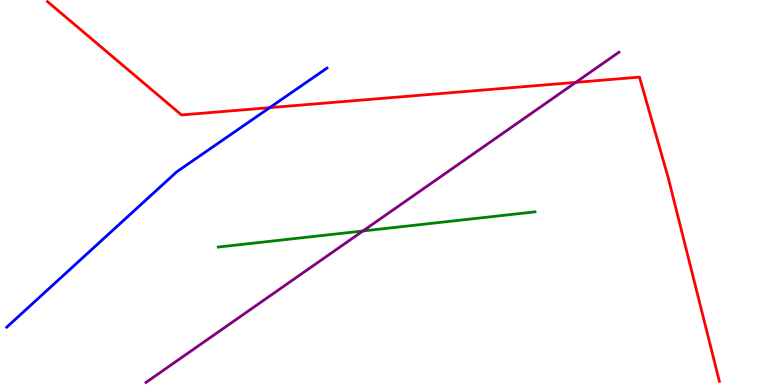[{'lines': ['blue', 'red'], 'intersections': [{'x': 3.48, 'y': 7.2}]}, {'lines': ['green', 'red'], 'intersections': []}, {'lines': ['purple', 'red'], 'intersections': [{'x': 7.43, 'y': 7.86}]}, {'lines': ['blue', 'green'], 'intersections': []}, {'lines': ['blue', 'purple'], 'intersections': []}, {'lines': ['green', 'purple'], 'intersections': [{'x': 4.68, 'y': 4.0}]}]